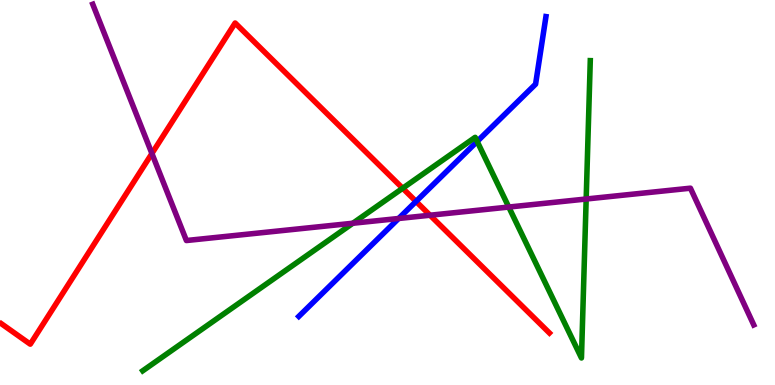[{'lines': ['blue', 'red'], 'intersections': [{'x': 5.37, 'y': 4.77}]}, {'lines': ['green', 'red'], 'intersections': [{'x': 5.2, 'y': 5.11}]}, {'lines': ['purple', 'red'], 'intersections': [{'x': 1.96, 'y': 6.01}, {'x': 5.55, 'y': 4.41}]}, {'lines': ['blue', 'green'], 'intersections': [{'x': 6.16, 'y': 6.33}]}, {'lines': ['blue', 'purple'], 'intersections': [{'x': 5.14, 'y': 4.32}]}, {'lines': ['green', 'purple'], 'intersections': [{'x': 4.55, 'y': 4.2}, {'x': 6.56, 'y': 4.62}, {'x': 7.56, 'y': 4.83}]}]